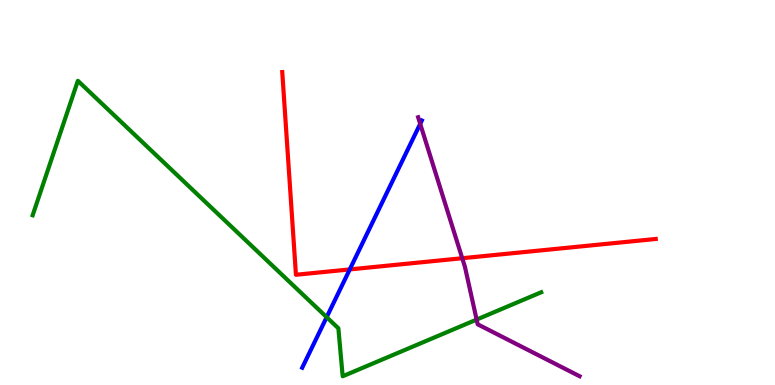[{'lines': ['blue', 'red'], 'intersections': [{'x': 4.51, 'y': 3.0}]}, {'lines': ['green', 'red'], 'intersections': []}, {'lines': ['purple', 'red'], 'intersections': [{'x': 5.96, 'y': 3.29}]}, {'lines': ['blue', 'green'], 'intersections': [{'x': 4.22, 'y': 1.76}]}, {'lines': ['blue', 'purple'], 'intersections': [{'x': 5.42, 'y': 6.78}]}, {'lines': ['green', 'purple'], 'intersections': [{'x': 6.15, 'y': 1.7}]}]